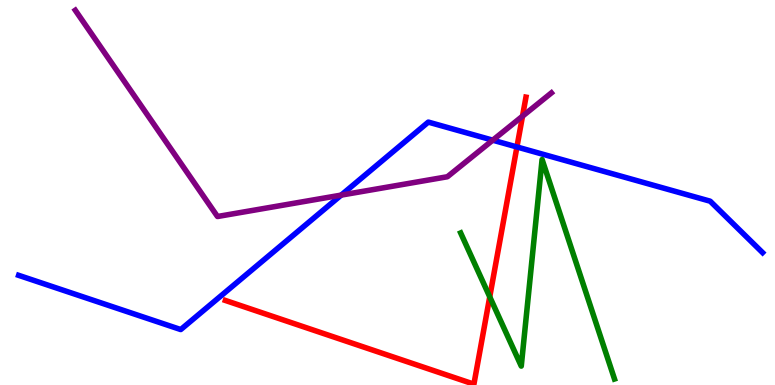[{'lines': ['blue', 'red'], 'intersections': [{'x': 6.67, 'y': 6.18}]}, {'lines': ['green', 'red'], 'intersections': [{'x': 6.32, 'y': 2.29}]}, {'lines': ['purple', 'red'], 'intersections': [{'x': 6.74, 'y': 6.98}]}, {'lines': ['blue', 'green'], 'intersections': []}, {'lines': ['blue', 'purple'], 'intersections': [{'x': 4.4, 'y': 4.93}, {'x': 6.36, 'y': 6.36}]}, {'lines': ['green', 'purple'], 'intersections': []}]